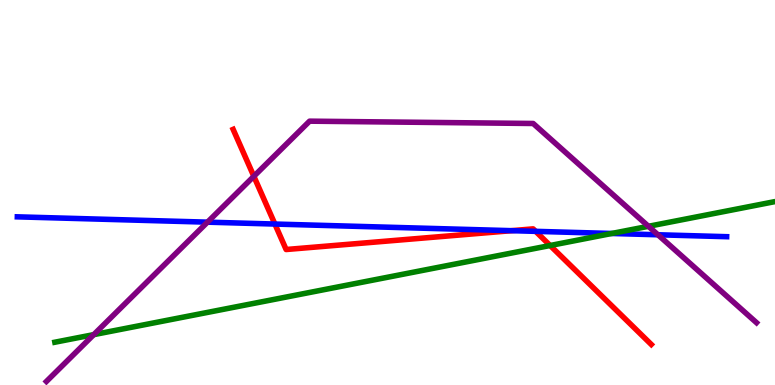[{'lines': ['blue', 'red'], 'intersections': [{'x': 3.55, 'y': 4.18}, {'x': 6.6, 'y': 4.01}, {'x': 6.91, 'y': 3.99}]}, {'lines': ['green', 'red'], 'intersections': [{'x': 7.1, 'y': 3.62}]}, {'lines': ['purple', 'red'], 'intersections': [{'x': 3.28, 'y': 5.42}]}, {'lines': ['blue', 'green'], 'intersections': [{'x': 7.89, 'y': 3.94}]}, {'lines': ['blue', 'purple'], 'intersections': [{'x': 2.68, 'y': 4.23}, {'x': 8.49, 'y': 3.9}]}, {'lines': ['green', 'purple'], 'intersections': [{'x': 1.21, 'y': 1.31}, {'x': 8.37, 'y': 4.12}]}]